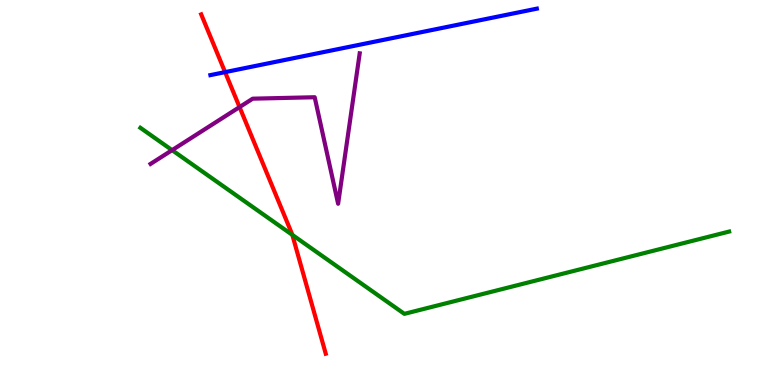[{'lines': ['blue', 'red'], 'intersections': [{'x': 2.9, 'y': 8.13}]}, {'lines': ['green', 'red'], 'intersections': [{'x': 3.77, 'y': 3.9}]}, {'lines': ['purple', 'red'], 'intersections': [{'x': 3.09, 'y': 7.22}]}, {'lines': ['blue', 'green'], 'intersections': []}, {'lines': ['blue', 'purple'], 'intersections': []}, {'lines': ['green', 'purple'], 'intersections': [{'x': 2.22, 'y': 6.1}]}]